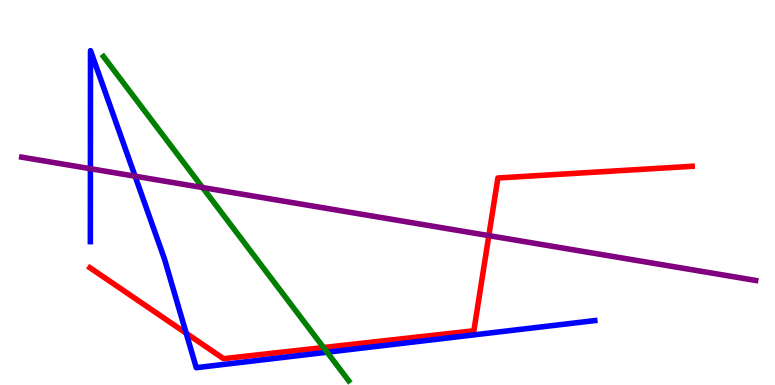[{'lines': ['blue', 'red'], 'intersections': [{'x': 2.4, 'y': 1.34}]}, {'lines': ['green', 'red'], 'intersections': [{'x': 4.18, 'y': 0.973}]}, {'lines': ['purple', 'red'], 'intersections': [{'x': 6.31, 'y': 3.88}]}, {'lines': ['blue', 'green'], 'intersections': [{'x': 4.22, 'y': 0.852}]}, {'lines': ['blue', 'purple'], 'intersections': [{'x': 1.17, 'y': 5.62}, {'x': 1.74, 'y': 5.42}]}, {'lines': ['green', 'purple'], 'intersections': [{'x': 2.61, 'y': 5.13}]}]